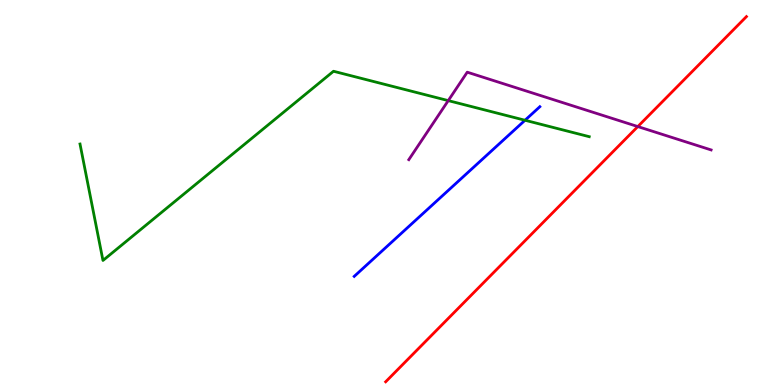[{'lines': ['blue', 'red'], 'intersections': []}, {'lines': ['green', 'red'], 'intersections': []}, {'lines': ['purple', 'red'], 'intersections': [{'x': 8.23, 'y': 6.71}]}, {'lines': ['blue', 'green'], 'intersections': [{'x': 6.77, 'y': 6.88}]}, {'lines': ['blue', 'purple'], 'intersections': []}, {'lines': ['green', 'purple'], 'intersections': [{'x': 5.78, 'y': 7.39}]}]